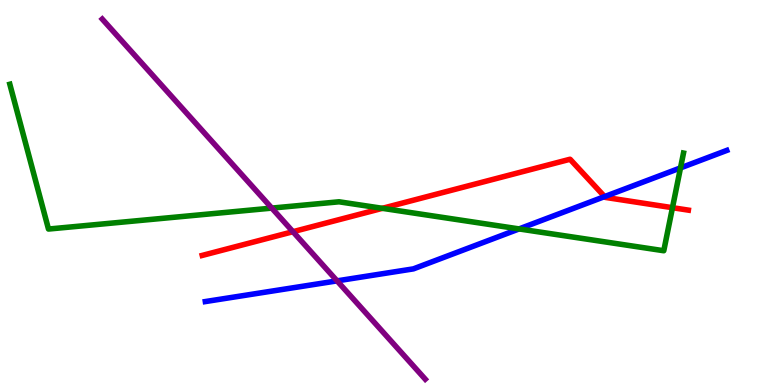[{'lines': ['blue', 'red'], 'intersections': [{'x': 7.8, 'y': 4.89}]}, {'lines': ['green', 'red'], 'intersections': [{'x': 4.93, 'y': 4.59}, {'x': 8.68, 'y': 4.61}]}, {'lines': ['purple', 'red'], 'intersections': [{'x': 3.78, 'y': 3.98}]}, {'lines': ['blue', 'green'], 'intersections': [{'x': 6.7, 'y': 4.05}, {'x': 8.78, 'y': 5.64}]}, {'lines': ['blue', 'purple'], 'intersections': [{'x': 4.35, 'y': 2.7}]}, {'lines': ['green', 'purple'], 'intersections': [{'x': 3.51, 'y': 4.59}]}]